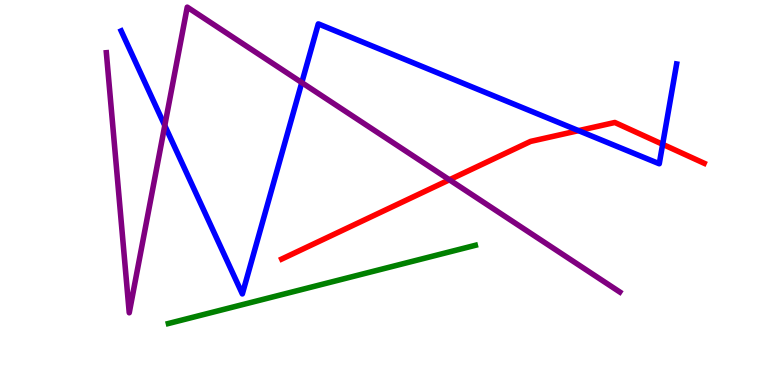[{'lines': ['blue', 'red'], 'intersections': [{'x': 7.47, 'y': 6.61}, {'x': 8.55, 'y': 6.25}]}, {'lines': ['green', 'red'], 'intersections': []}, {'lines': ['purple', 'red'], 'intersections': [{'x': 5.8, 'y': 5.33}]}, {'lines': ['blue', 'green'], 'intersections': []}, {'lines': ['blue', 'purple'], 'intersections': [{'x': 2.13, 'y': 6.74}, {'x': 3.89, 'y': 7.85}]}, {'lines': ['green', 'purple'], 'intersections': []}]